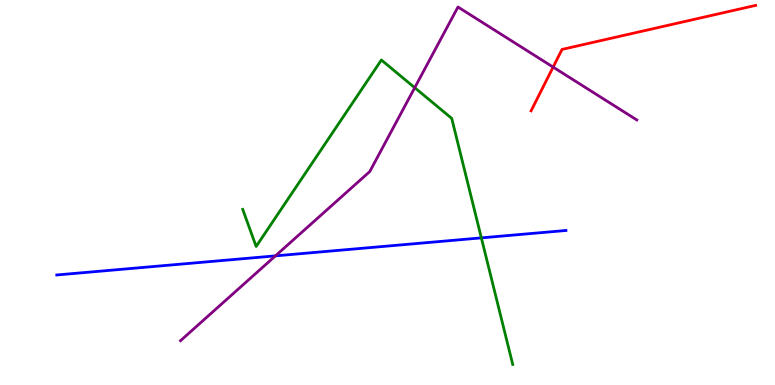[{'lines': ['blue', 'red'], 'intersections': []}, {'lines': ['green', 'red'], 'intersections': []}, {'lines': ['purple', 'red'], 'intersections': [{'x': 7.14, 'y': 8.26}]}, {'lines': ['blue', 'green'], 'intersections': [{'x': 6.21, 'y': 3.82}]}, {'lines': ['blue', 'purple'], 'intersections': [{'x': 3.55, 'y': 3.35}]}, {'lines': ['green', 'purple'], 'intersections': [{'x': 5.35, 'y': 7.72}]}]